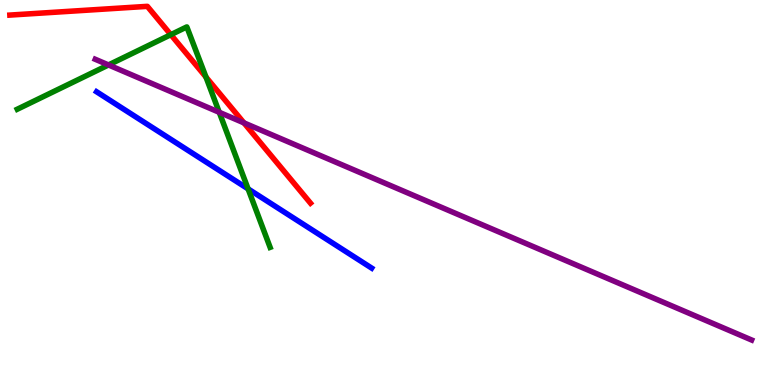[{'lines': ['blue', 'red'], 'intersections': []}, {'lines': ['green', 'red'], 'intersections': [{'x': 2.2, 'y': 9.1}, {'x': 2.66, 'y': 8.0}]}, {'lines': ['purple', 'red'], 'intersections': [{'x': 3.15, 'y': 6.81}]}, {'lines': ['blue', 'green'], 'intersections': [{'x': 3.2, 'y': 5.09}]}, {'lines': ['blue', 'purple'], 'intersections': []}, {'lines': ['green', 'purple'], 'intersections': [{'x': 1.4, 'y': 8.31}, {'x': 2.83, 'y': 7.08}]}]